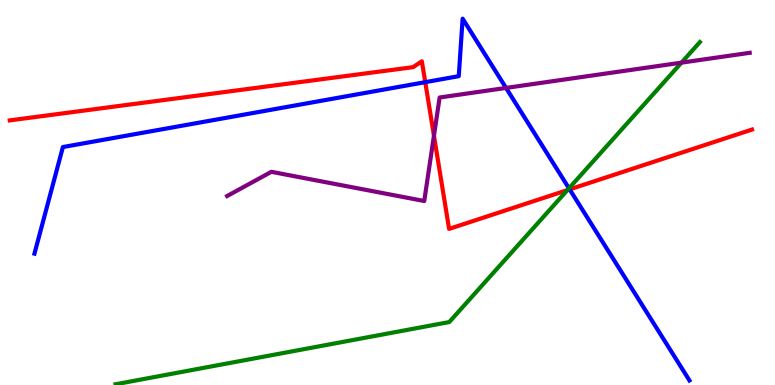[{'lines': ['blue', 'red'], 'intersections': [{'x': 5.49, 'y': 7.87}, {'x': 7.35, 'y': 5.08}]}, {'lines': ['green', 'red'], 'intersections': [{'x': 7.32, 'y': 5.06}]}, {'lines': ['purple', 'red'], 'intersections': [{'x': 5.6, 'y': 6.48}]}, {'lines': ['blue', 'green'], 'intersections': [{'x': 7.34, 'y': 5.11}]}, {'lines': ['blue', 'purple'], 'intersections': [{'x': 6.53, 'y': 7.72}]}, {'lines': ['green', 'purple'], 'intersections': [{'x': 8.79, 'y': 8.37}]}]